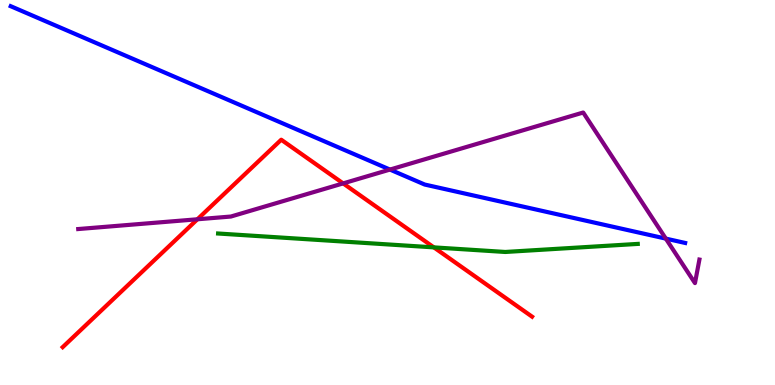[{'lines': ['blue', 'red'], 'intersections': []}, {'lines': ['green', 'red'], 'intersections': [{'x': 5.6, 'y': 3.57}]}, {'lines': ['purple', 'red'], 'intersections': [{'x': 2.55, 'y': 4.3}, {'x': 4.43, 'y': 5.24}]}, {'lines': ['blue', 'green'], 'intersections': []}, {'lines': ['blue', 'purple'], 'intersections': [{'x': 5.03, 'y': 5.6}, {'x': 8.59, 'y': 3.8}]}, {'lines': ['green', 'purple'], 'intersections': []}]